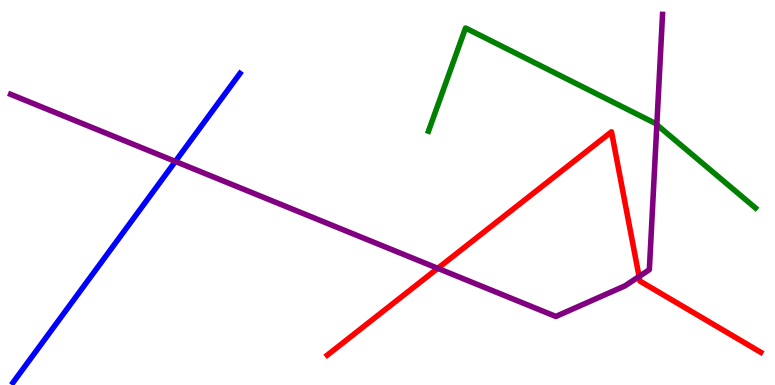[{'lines': ['blue', 'red'], 'intersections': []}, {'lines': ['green', 'red'], 'intersections': []}, {'lines': ['purple', 'red'], 'intersections': [{'x': 5.65, 'y': 3.03}, {'x': 8.25, 'y': 2.82}]}, {'lines': ['blue', 'green'], 'intersections': []}, {'lines': ['blue', 'purple'], 'intersections': [{'x': 2.26, 'y': 5.81}]}, {'lines': ['green', 'purple'], 'intersections': [{'x': 8.48, 'y': 6.76}]}]